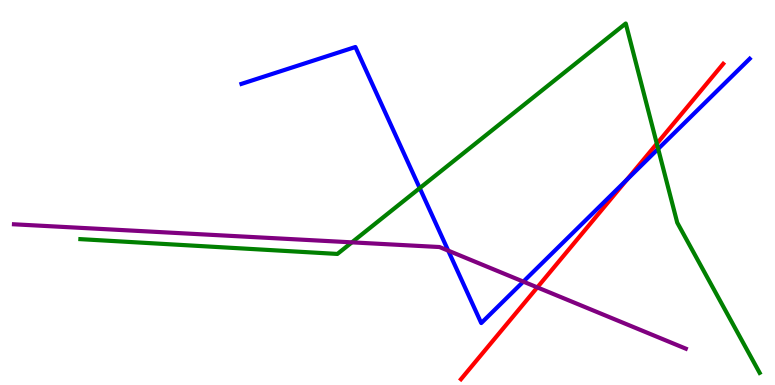[{'lines': ['blue', 'red'], 'intersections': [{'x': 8.09, 'y': 5.33}]}, {'lines': ['green', 'red'], 'intersections': [{'x': 8.48, 'y': 6.27}]}, {'lines': ['purple', 'red'], 'intersections': [{'x': 6.93, 'y': 2.54}]}, {'lines': ['blue', 'green'], 'intersections': [{'x': 5.42, 'y': 5.11}, {'x': 8.49, 'y': 6.13}]}, {'lines': ['blue', 'purple'], 'intersections': [{'x': 5.78, 'y': 3.49}, {'x': 6.75, 'y': 2.69}]}, {'lines': ['green', 'purple'], 'intersections': [{'x': 4.54, 'y': 3.71}]}]